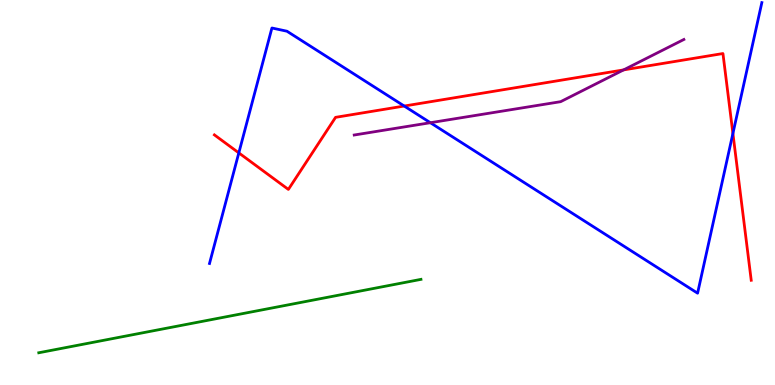[{'lines': ['blue', 'red'], 'intersections': [{'x': 3.08, 'y': 6.03}, {'x': 5.22, 'y': 7.25}, {'x': 9.46, 'y': 6.53}]}, {'lines': ['green', 'red'], 'intersections': []}, {'lines': ['purple', 'red'], 'intersections': [{'x': 8.05, 'y': 8.18}]}, {'lines': ['blue', 'green'], 'intersections': []}, {'lines': ['blue', 'purple'], 'intersections': [{'x': 5.55, 'y': 6.81}]}, {'lines': ['green', 'purple'], 'intersections': []}]